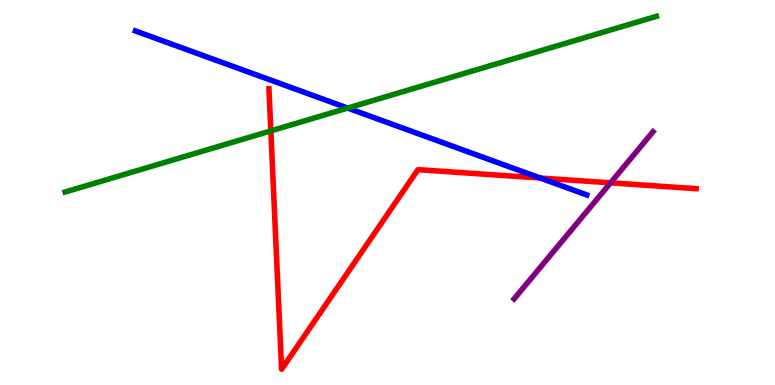[{'lines': ['blue', 'red'], 'intersections': [{'x': 6.97, 'y': 5.38}]}, {'lines': ['green', 'red'], 'intersections': [{'x': 3.49, 'y': 6.6}]}, {'lines': ['purple', 'red'], 'intersections': [{'x': 7.88, 'y': 5.25}]}, {'lines': ['blue', 'green'], 'intersections': [{'x': 4.49, 'y': 7.19}]}, {'lines': ['blue', 'purple'], 'intersections': []}, {'lines': ['green', 'purple'], 'intersections': []}]